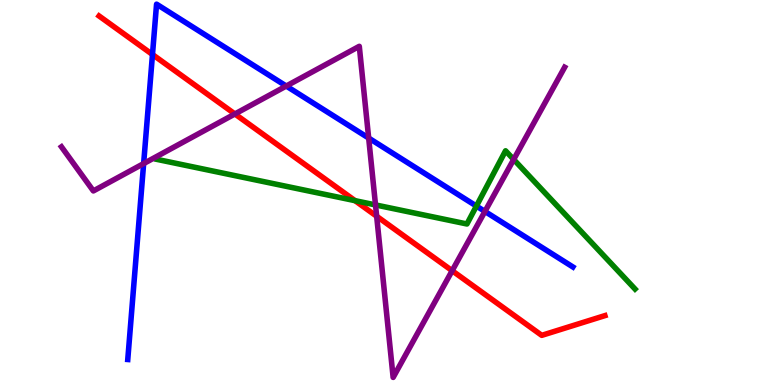[{'lines': ['blue', 'red'], 'intersections': [{'x': 1.97, 'y': 8.58}]}, {'lines': ['green', 'red'], 'intersections': [{'x': 4.58, 'y': 4.79}]}, {'lines': ['purple', 'red'], 'intersections': [{'x': 3.03, 'y': 7.04}, {'x': 4.86, 'y': 4.38}, {'x': 5.83, 'y': 2.97}]}, {'lines': ['blue', 'green'], 'intersections': [{'x': 6.15, 'y': 4.65}]}, {'lines': ['blue', 'purple'], 'intersections': [{'x': 1.85, 'y': 5.75}, {'x': 3.69, 'y': 7.77}, {'x': 4.76, 'y': 6.41}, {'x': 6.26, 'y': 4.51}]}, {'lines': ['green', 'purple'], 'intersections': [{'x': 4.85, 'y': 4.68}, {'x': 6.63, 'y': 5.86}]}]